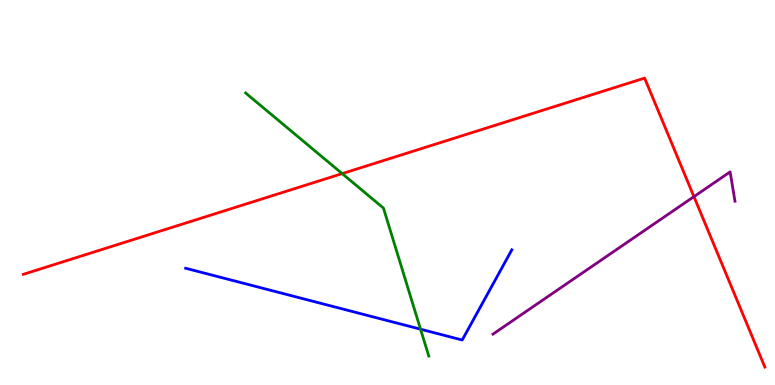[{'lines': ['blue', 'red'], 'intersections': []}, {'lines': ['green', 'red'], 'intersections': [{'x': 4.42, 'y': 5.49}]}, {'lines': ['purple', 'red'], 'intersections': [{'x': 8.95, 'y': 4.89}]}, {'lines': ['blue', 'green'], 'intersections': [{'x': 5.43, 'y': 1.45}]}, {'lines': ['blue', 'purple'], 'intersections': []}, {'lines': ['green', 'purple'], 'intersections': []}]